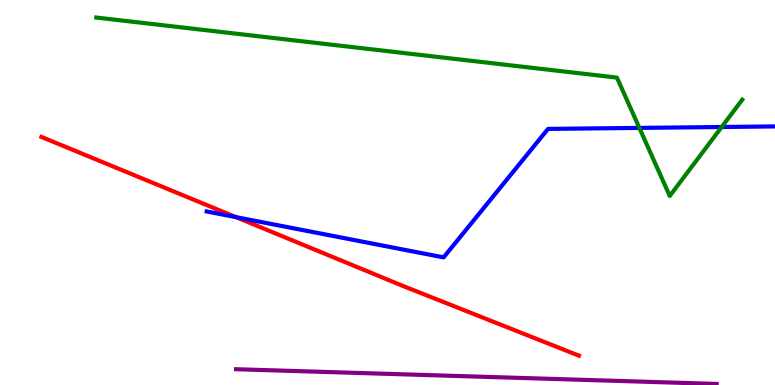[{'lines': ['blue', 'red'], 'intersections': [{'x': 3.05, 'y': 4.36}]}, {'lines': ['green', 'red'], 'intersections': []}, {'lines': ['purple', 'red'], 'intersections': []}, {'lines': ['blue', 'green'], 'intersections': [{'x': 8.25, 'y': 6.68}, {'x': 9.31, 'y': 6.7}]}, {'lines': ['blue', 'purple'], 'intersections': []}, {'lines': ['green', 'purple'], 'intersections': []}]